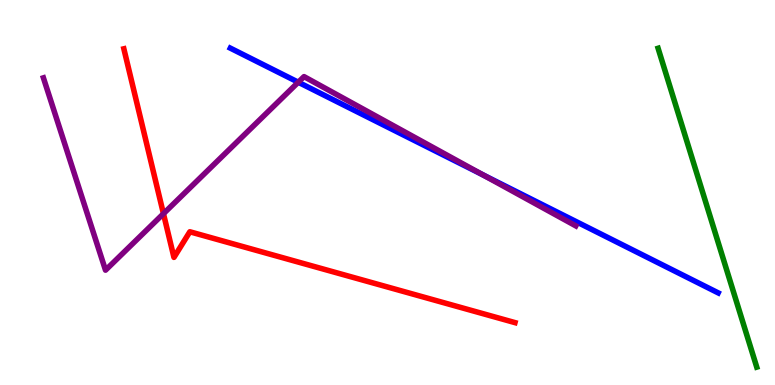[{'lines': ['blue', 'red'], 'intersections': []}, {'lines': ['green', 'red'], 'intersections': []}, {'lines': ['purple', 'red'], 'intersections': [{'x': 2.11, 'y': 4.45}]}, {'lines': ['blue', 'green'], 'intersections': []}, {'lines': ['blue', 'purple'], 'intersections': [{'x': 3.85, 'y': 7.86}, {'x': 6.23, 'y': 5.46}]}, {'lines': ['green', 'purple'], 'intersections': []}]